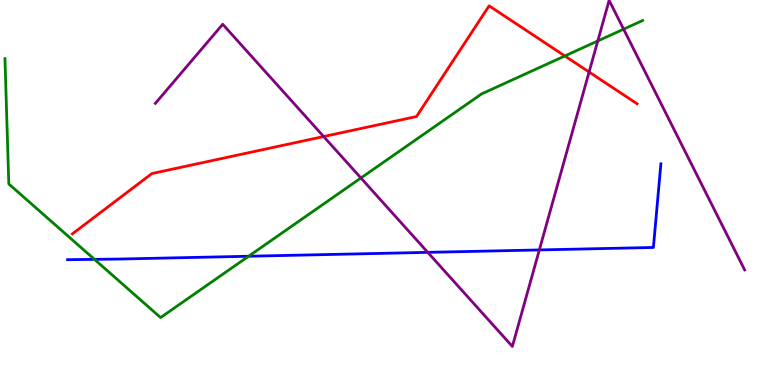[{'lines': ['blue', 'red'], 'intersections': []}, {'lines': ['green', 'red'], 'intersections': [{'x': 7.29, 'y': 8.55}]}, {'lines': ['purple', 'red'], 'intersections': [{'x': 4.18, 'y': 6.45}, {'x': 7.6, 'y': 8.13}]}, {'lines': ['blue', 'green'], 'intersections': [{'x': 1.22, 'y': 3.26}, {'x': 3.21, 'y': 3.34}]}, {'lines': ['blue', 'purple'], 'intersections': [{'x': 5.52, 'y': 3.45}, {'x': 6.96, 'y': 3.51}]}, {'lines': ['green', 'purple'], 'intersections': [{'x': 4.66, 'y': 5.38}, {'x': 7.71, 'y': 8.94}, {'x': 8.05, 'y': 9.24}]}]